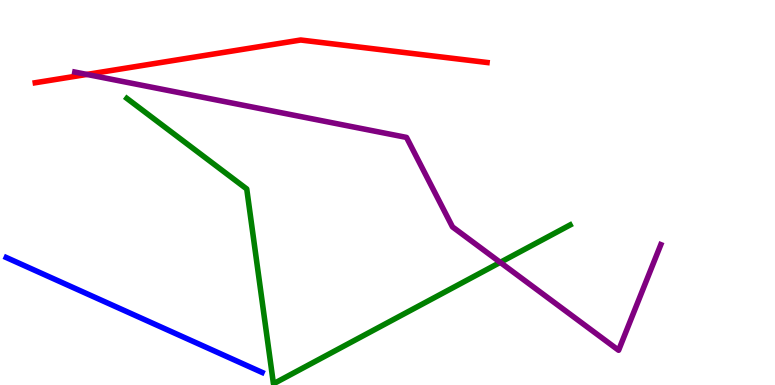[{'lines': ['blue', 'red'], 'intersections': []}, {'lines': ['green', 'red'], 'intersections': []}, {'lines': ['purple', 'red'], 'intersections': [{'x': 1.12, 'y': 8.07}]}, {'lines': ['blue', 'green'], 'intersections': []}, {'lines': ['blue', 'purple'], 'intersections': []}, {'lines': ['green', 'purple'], 'intersections': [{'x': 6.45, 'y': 3.19}]}]